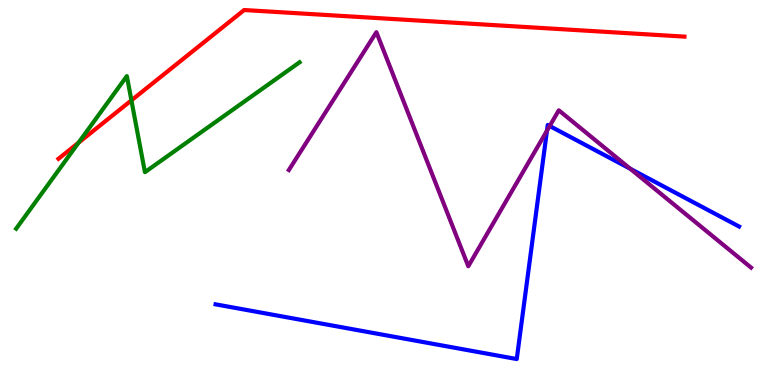[{'lines': ['blue', 'red'], 'intersections': []}, {'lines': ['green', 'red'], 'intersections': [{'x': 1.01, 'y': 6.29}, {'x': 1.7, 'y': 7.39}]}, {'lines': ['purple', 'red'], 'intersections': []}, {'lines': ['blue', 'green'], 'intersections': []}, {'lines': ['blue', 'purple'], 'intersections': [{'x': 7.06, 'y': 6.6}, {'x': 7.09, 'y': 6.73}, {'x': 8.13, 'y': 5.62}]}, {'lines': ['green', 'purple'], 'intersections': []}]